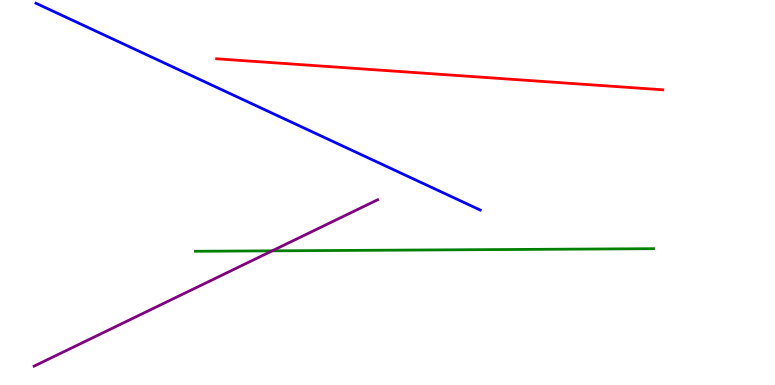[{'lines': ['blue', 'red'], 'intersections': []}, {'lines': ['green', 'red'], 'intersections': []}, {'lines': ['purple', 'red'], 'intersections': []}, {'lines': ['blue', 'green'], 'intersections': []}, {'lines': ['blue', 'purple'], 'intersections': []}, {'lines': ['green', 'purple'], 'intersections': [{'x': 3.51, 'y': 3.48}]}]